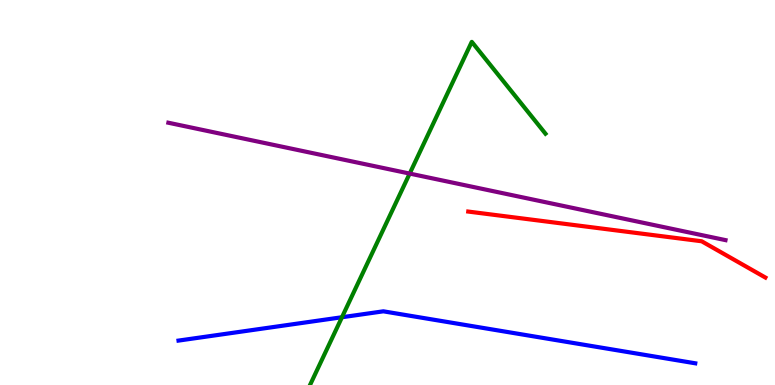[{'lines': ['blue', 'red'], 'intersections': []}, {'lines': ['green', 'red'], 'intersections': []}, {'lines': ['purple', 'red'], 'intersections': []}, {'lines': ['blue', 'green'], 'intersections': [{'x': 4.41, 'y': 1.76}]}, {'lines': ['blue', 'purple'], 'intersections': []}, {'lines': ['green', 'purple'], 'intersections': [{'x': 5.29, 'y': 5.49}]}]